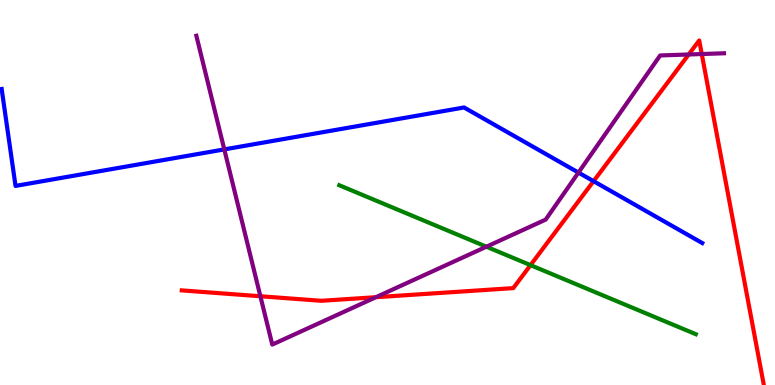[{'lines': ['blue', 'red'], 'intersections': [{'x': 7.66, 'y': 5.29}]}, {'lines': ['green', 'red'], 'intersections': [{'x': 6.85, 'y': 3.11}]}, {'lines': ['purple', 'red'], 'intersections': [{'x': 3.36, 'y': 2.31}, {'x': 4.85, 'y': 2.28}, {'x': 8.89, 'y': 8.58}, {'x': 9.05, 'y': 8.6}]}, {'lines': ['blue', 'green'], 'intersections': []}, {'lines': ['blue', 'purple'], 'intersections': [{'x': 2.89, 'y': 6.12}, {'x': 7.46, 'y': 5.52}]}, {'lines': ['green', 'purple'], 'intersections': [{'x': 6.28, 'y': 3.59}]}]